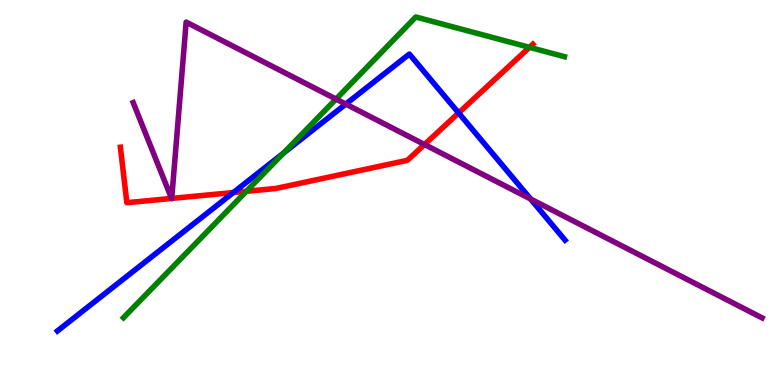[{'lines': ['blue', 'red'], 'intersections': [{'x': 3.01, 'y': 5.0}, {'x': 5.92, 'y': 7.07}]}, {'lines': ['green', 'red'], 'intersections': [{'x': 3.18, 'y': 5.03}, {'x': 6.83, 'y': 8.77}]}, {'lines': ['purple', 'red'], 'intersections': [{'x': 2.21, 'y': 4.85}, {'x': 2.22, 'y': 4.85}, {'x': 5.48, 'y': 6.25}]}, {'lines': ['blue', 'green'], 'intersections': [{'x': 3.66, 'y': 6.02}]}, {'lines': ['blue', 'purple'], 'intersections': [{'x': 4.46, 'y': 7.3}, {'x': 6.85, 'y': 4.83}]}, {'lines': ['green', 'purple'], 'intersections': [{'x': 4.34, 'y': 7.43}]}]